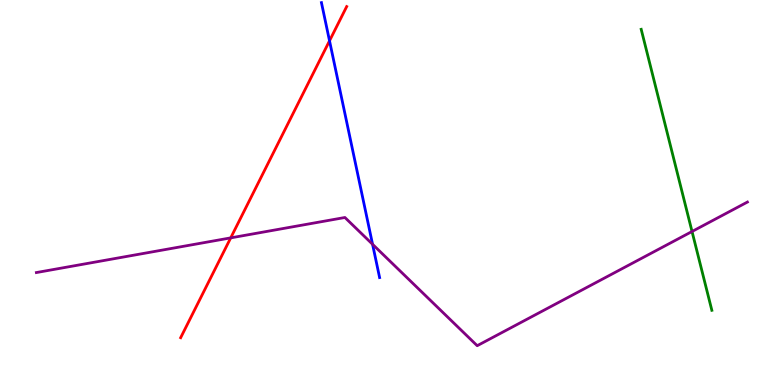[{'lines': ['blue', 'red'], 'intersections': [{'x': 4.25, 'y': 8.94}]}, {'lines': ['green', 'red'], 'intersections': []}, {'lines': ['purple', 'red'], 'intersections': [{'x': 2.98, 'y': 3.82}]}, {'lines': ['blue', 'green'], 'intersections': []}, {'lines': ['blue', 'purple'], 'intersections': [{'x': 4.81, 'y': 3.65}]}, {'lines': ['green', 'purple'], 'intersections': [{'x': 8.93, 'y': 3.99}]}]